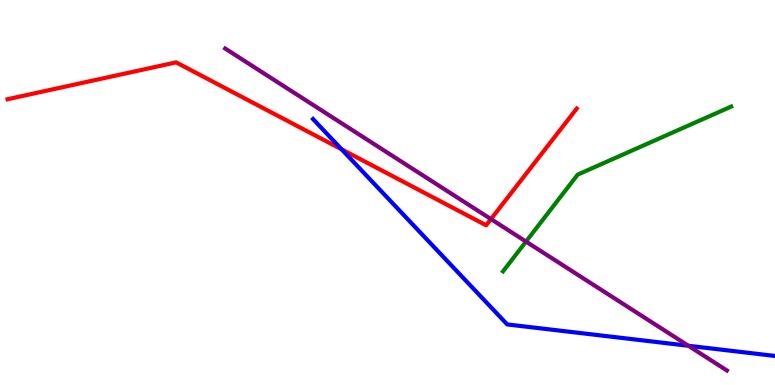[{'lines': ['blue', 'red'], 'intersections': [{'x': 4.41, 'y': 6.12}]}, {'lines': ['green', 'red'], 'intersections': []}, {'lines': ['purple', 'red'], 'intersections': [{'x': 6.33, 'y': 4.31}]}, {'lines': ['blue', 'green'], 'intersections': []}, {'lines': ['blue', 'purple'], 'intersections': [{'x': 8.88, 'y': 1.02}]}, {'lines': ['green', 'purple'], 'intersections': [{'x': 6.79, 'y': 3.73}]}]